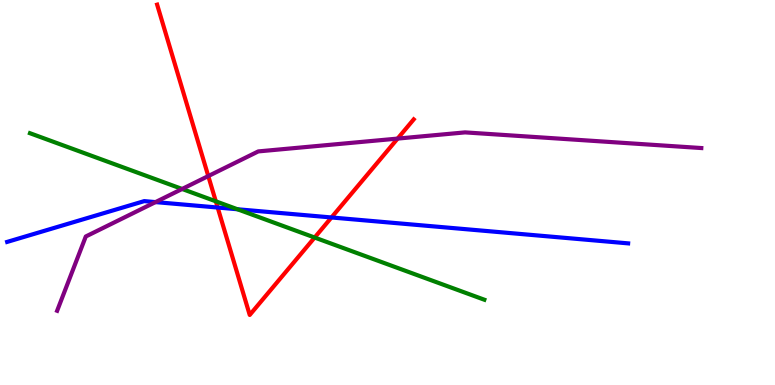[{'lines': ['blue', 'red'], 'intersections': [{'x': 2.81, 'y': 4.61}, {'x': 4.28, 'y': 4.35}]}, {'lines': ['green', 'red'], 'intersections': [{'x': 2.78, 'y': 4.77}, {'x': 4.06, 'y': 3.83}]}, {'lines': ['purple', 'red'], 'intersections': [{'x': 2.69, 'y': 5.43}, {'x': 5.13, 'y': 6.4}]}, {'lines': ['blue', 'green'], 'intersections': [{'x': 3.06, 'y': 4.56}]}, {'lines': ['blue', 'purple'], 'intersections': [{'x': 2.01, 'y': 4.75}]}, {'lines': ['green', 'purple'], 'intersections': [{'x': 2.35, 'y': 5.09}]}]